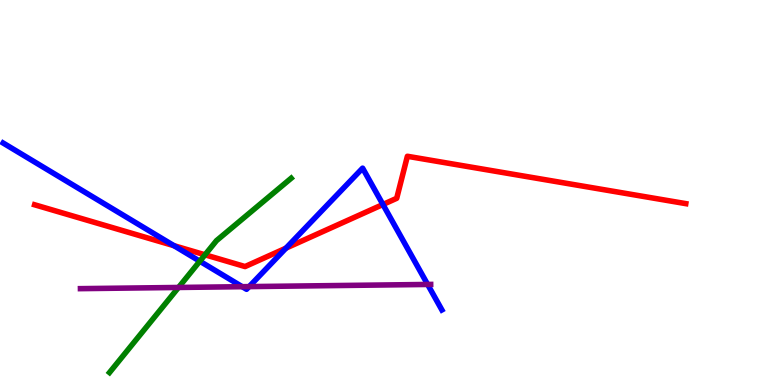[{'lines': ['blue', 'red'], 'intersections': [{'x': 2.24, 'y': 3.62}, {'x': 3.69, 'y': 3.56}, {'x': 4.94, 'y': 4.69}]}, {'lines': ['green', 'red'], 'intersections': [{'x': 2.65, 'y': 3.38}]}, {'lines': ['purple', 'red'], 'intersections': []}, {'lines': ['blue', 'green'], 'intersections': [{'x': 2.58, 'y': 3.22}]}, {'lines': ['blue', 'purple'], 'intersections': [{'x': 3.13, 'y': 2.55}, {'x': 3.21, 'y': 2.56}, {'x': 5.52, 'y': 2.61}]}, {'lines': ['green', 'purple'], 'intersections': [{'x': 2.3, 'y': 2.53}]}]